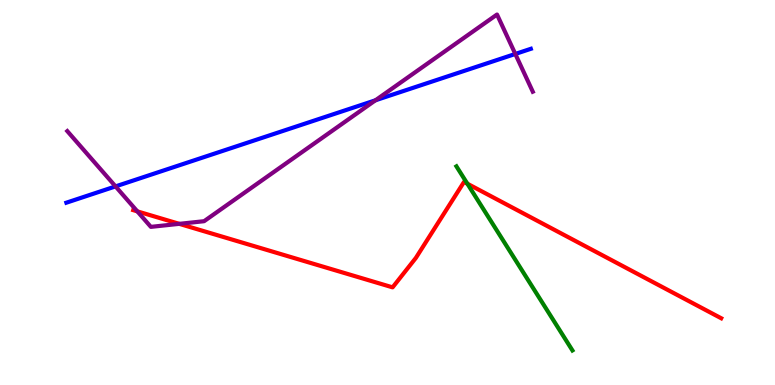[{'lines': ['blue', 'red'], 'intersections': []}, {'lines': ['green', 'red'], 'intersections': [{'x': 6.03, 'y': 5.23}]}, {'lines': ['purple', 'red'], 'intersections': [{'x': 1.77, 'y': 4.51}, {'x': 2.31, 'y': 4.19}]}, {'lines': ['blue', 'green'], 'intersections': []}, {'lines': ['blue', 'purple'], 'intersections': [{'x': 1.49, 'y': 5.16}, {'x': 4.84, 'y': 7.39}, {'x': 6.65, 'y': 8.6}]}, {'lines': ['green', 'purple'], 'intersections': []}]